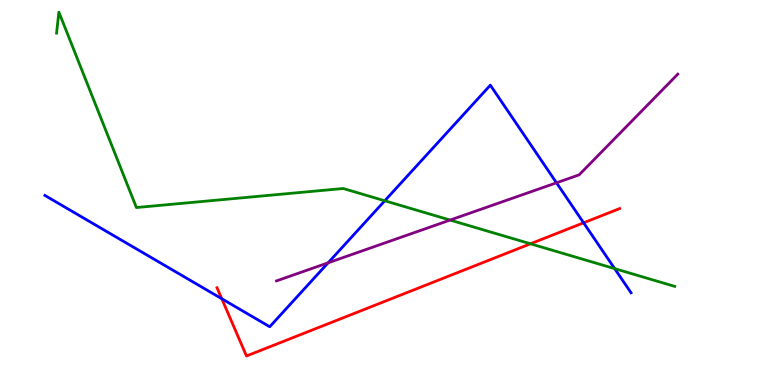[{'lines': ['blue', 'red'], 'intersections': [{'x': 2.86, 'y': 2.24}, {'x': 7.53, 'y': 4.21}]}, {'lines': ['green', 'red'], 'intersections': [{'x': 6.85, 'y': 3.67}]}, {'lines': ['purple', 'red'], 'intersections': []}, {'lines': ['blue', 'green'], 'intersections': [{'x': 4.96, 'y': 4.79}, {'x': 7.93, 'y': 3.02}]}, {'lines': ['blue', 'purple'], 'intersections': [{'x': 4.23, 'y': 3.17}, {'x': 7.18, 'y': 5.25}]}, {'lines': ['green', 'purple'], 'intersections': [{'x': 5.81, 'y': 4.28}]}]